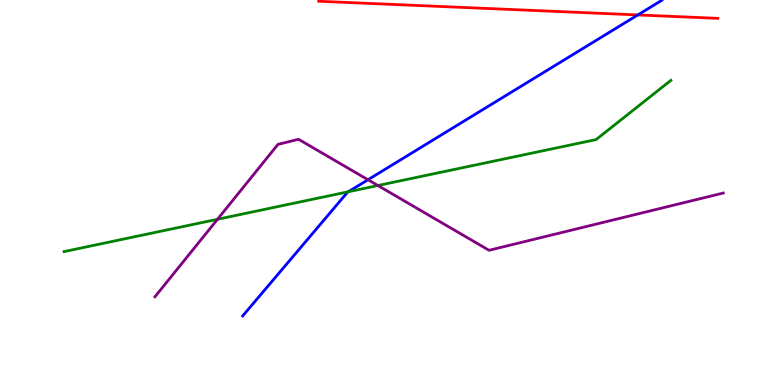[{'lines': ['blue', 'red'], 'intersections': [{'x': 8.23, 'y': 9.61}]}, {'lines': ['green', 'red'], 'intersections': []}, {'lines': ['purple', 'red'], 'intersections': []}, {'lines': ['blue', 'green'], 'intersections': [{'x': 4.49, 'y': 5.02}]}, {'lines': ['blue', 'purple'], 'intersections': [{'x': 4.75, 'y': 5.33}]}, {'lines': ['green', 'purple'], 'intersections': [{'x': 2.81, 'y': 4.3}, {'x': 4.88, 'y': 5.18}]}]